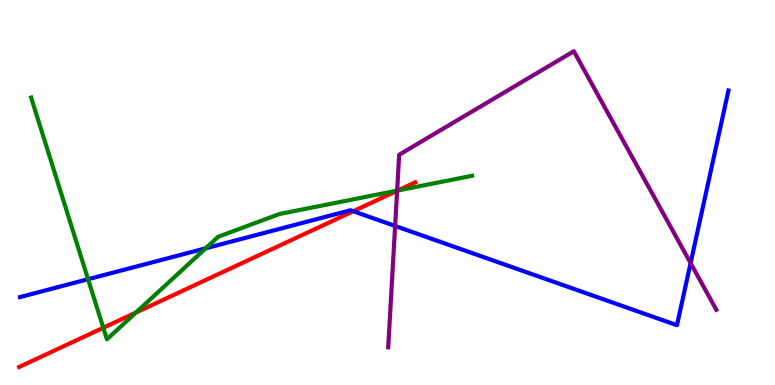[{'lines': ['blue', 'red'], 'intersections': [{'x': 4.56, 'y': 4.51}]}, {'lines': ['green', 'red'], 'intersections': [{'x': 1.33, 'y': 1.49}, {'x': 1.75, 'y': 1.88}, {'x': 5.13, 'y': 5.05}]}, {'lines': ['purple', 'red'], 'intersections': [{'x': 5.12, 'y': 5.04}]}, {'lines': ['blue', 'green'], 'intersections': [{'x': 1.14, 'y': 2.75}, {'x': 2.65, 'y': 3.55}]}, {'lines': ['blue', 'purple'], 'intersections': [{'x': 5.1, 'y': 4.13}, {'x': 8.91, 'y': 3.17}]}, {'lines': ['green', 'purple'], 'intersections': [{'x': 5.12, 'y': 5.05}]}]